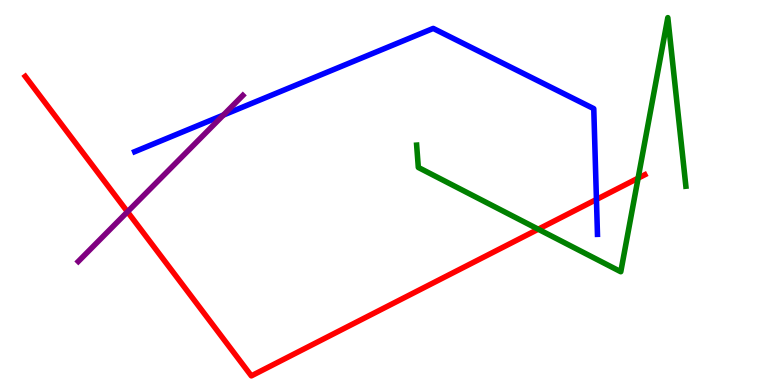[{'lines': ['blue', 'red'], 'intersections': [{'x': 7.7, 'y': 4.82}]}, {'lines': ['green', 'red'], 'intersections': [{'x': 6.95, 'y': 4.05}, {'x': 8.23, 'y': 5.37}]}, {'lines': ['purple', 'red'], 'intersections': [{'x': 1.65, 'y': 4.5}]}, {'lines': ['blue', 'green'], 'intersections': []}, {'lines': ['blue', 'purple'], 'intersections': [{'x': 2.88, 'y': 7.01}]}, {'lines': ['green', 'purple'], 'intersections': []}]